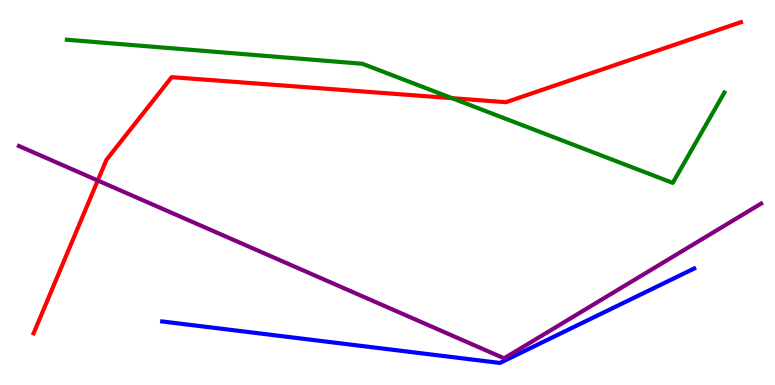[{'lines': ['blue', 'red'], 'intersections': []}, {'lines': ['green', 'red'], 'intersections': [{'x': 5.83, 'y': 7.45}]}, {'lines': ['purple', 'red'], 'intersections': [{'x': 1.26, 'y': 5.31}]}, {'lines': ['blue', 'green'], 'intersections': []}, {'lines': ['blue', 'purple'], 'intersections': []}, {'lines': ['green', 'purple'], 'intersections': []}]